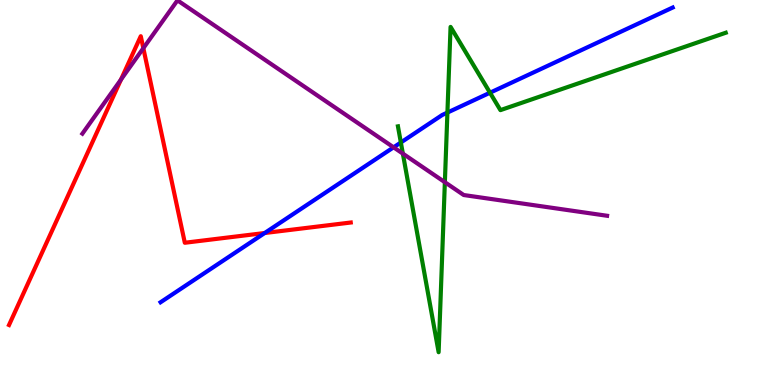[{'lines': ['blue', 'red'], 'intersections': [{'x': 3.42, 'y': 3.95}]}, {'lines': ['green', 'red'], 'intersections': []}, {'lines': ['purple', 'red'], 'intersections': [{'x': 1.56, 'y': 7.94}, {'x': 1.85, 'y': 8.75}]}, {'lines': ['blue', 'green'], 'intersections': [{'x': 5.17, 'y': 6.3}, {'x': 5.77, 'y': 7.08}, {'x': 6.32, 'y': 7.59}]}, {'lines': ['blue', 'purple'], 'intersections': [{'x': 5.08, 'y': 6.17}]}, {'lines': ['green', 'purple'], 'intersections': [{'x': 5.2, 'y': 6.01}, {'x': 5.74, 'y': 5.27}]}]